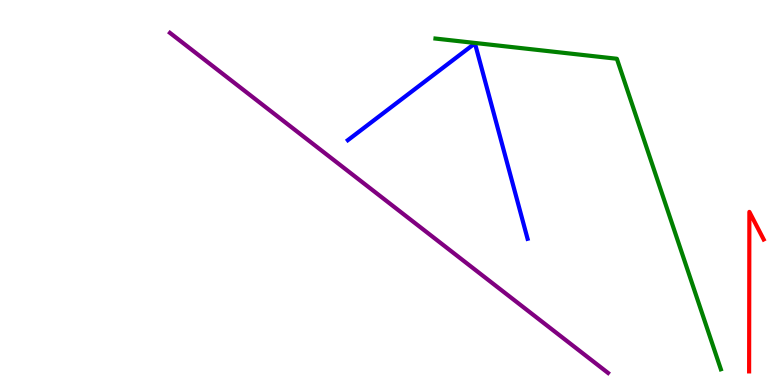[{'lines': ['blue', 'red'], 'intersections': []}, {'lines': ['green', 'red'], 'intersections': []}, {'lines': ['purple', 'red'], 'intersections': []}, {'lines': ['blue', 'green'], 'intersections': []}, {'lines': ['blue', 'purple'], 'intersections': []}, {'lines': ['green', 'purple'], 'intersections': []}]